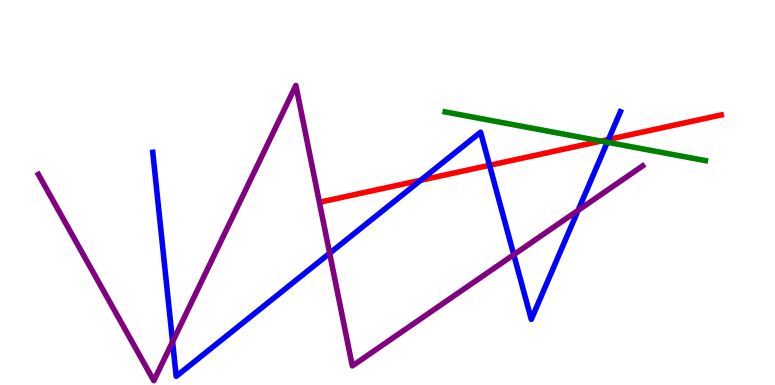[{'lines': ['blue', 'red'], 'intersections': [{'x': 5.43, 'y': 5.32}, {'x': 6.32, 'y': 5.71}, {'x': 7.85, 'y': 6.38}]}, {'lines': ['green', 'red'], 'intersections': [{'x': 7.75, 'y': 6.34}]}, {'lines': ['purple', 'red'], 'intersections': []}, {'lines': ['blue', 'green'], 'intersections': [{'x': 7.84, 'y': 6.3}]}, {'lines': ['blue', 'purple'], 'intersections': [{'x': 2.23, 'y': 1.12}, {'x': 4.25, 'y': 3.42}, {'x': 6.63, 'y': 3.38}, {'x': 7.46, 'y': 4.54}]}, {'lines': ['green', 'purple'], 'intersections': []}]